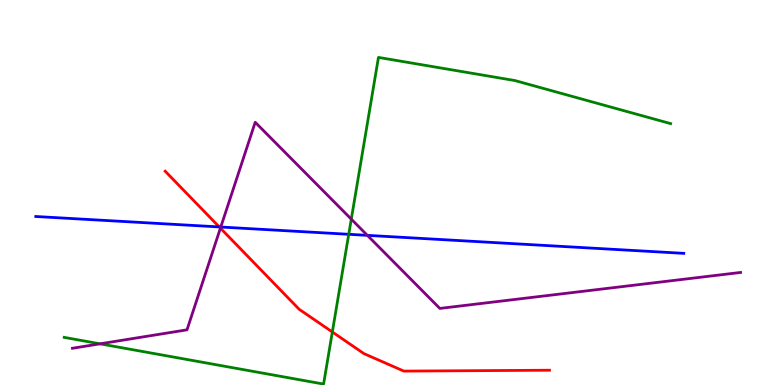[{'lines': ['blue', 'red'], 'intersections': [{'x': 2.83, 'y': 4.11}]}, {'lines': ['green', 'red'], 'intersections': [{'x': 4.29, 'y': 1.38}]}, {'lines': ['purple', 'red'], 'intersections': [{'x': 2.84, 'y': 4.07}]}, {'lines': ['blue', 'green'], 'intersections': [{'x': 4.5, 'y': 3.91}]}, {'lines': ['blue', 'purple'], 'intersections': [{'x': 2.85, 'y': 4.1}, {'x': 4.74, 'y': 3.89}]}, {'lines': ['green', 'purple'], 'intersections': [{'x': 1.29, 'y': 1.07}, {'x': 4.53, 'y': 4.31}]}]